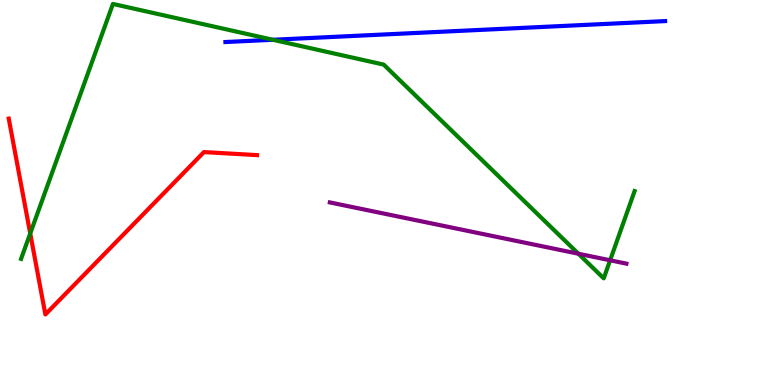[{'lines': ['blue', 'red'], 'intersections': []}, {'lines': ['green', 'red'], 'intersections': [{'x': 0.39, 'y': 3.94}]}, {'lines': ['purple', 'red'], 'intersections': []}, {'lines': ['blue', 'green'], 'intersections': [{'x': 3.52, 'y': 8.97}]}, {'lines': ['blue', 'purple'], 'intersections': []}, {'lines': ['green', 'purple'], 'intersections': [{'x': 7.46, 'y': 3.41}, {'x': 7.87, 'y': 3.24}]}]